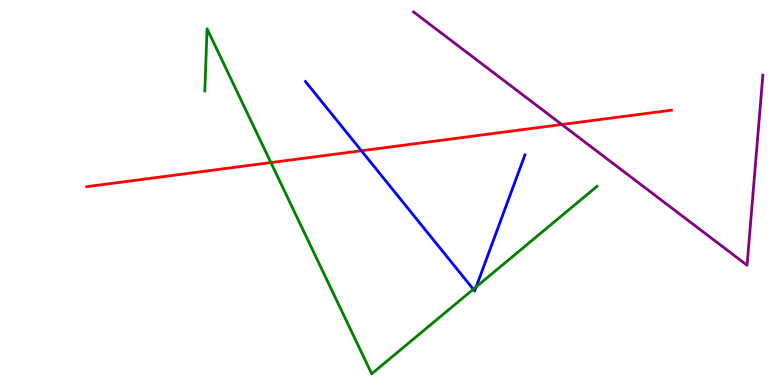[{'lines': ['blue', 'red'], 'intersections': [{'x': 4.66, 'y': 6.08}]}, {'lines': ['green', 'red'], 'intersections': [{'x': 3.5, 'y': 5.78}]}, {'lines': ['purple', 'red'], 'intersections': [{'x': 7.25, 'y': 6.77}]}, {'lines': ['blue', 'green'], 'intersections': [{'x': 6.11, 'y': 2.49}, {'x': 6.14, 'y': 2.55}]}, {'lines': ['blue', 'purple'], 'intersections': []}, {'lines': ['green', 'purple'], 'intersections': []}]